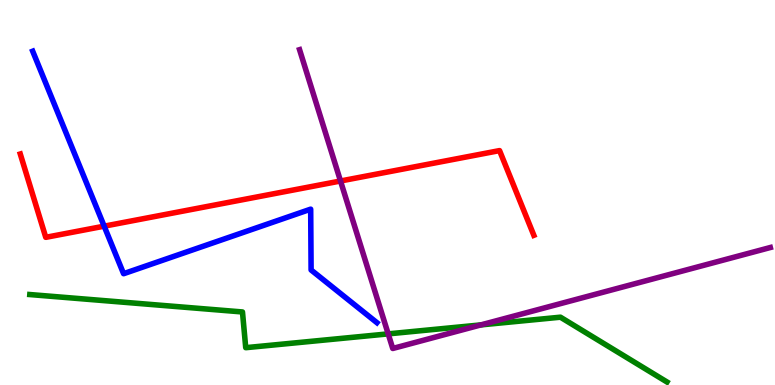[{'lines': ['blue', 'red'], 'intersections': [{'x': 1.34, 'y': 4.13}]}, {'lines': ['green', 'red'], 'intersections': []}, {'lines': ['purple', 'red'], 'intersections': [{'x': 4.39, 'y': 5.3}]}, {'lines': ['blue', 'green'], 'intersections': []}, {'lines': ['blue', 'purple'], 'intersections': []}, {'lines': ['green', 'purple'], 'intersections': [{'x': 5.01, 'y': 1.33}, {'x': 6.21, 'y': 1.56}]}]